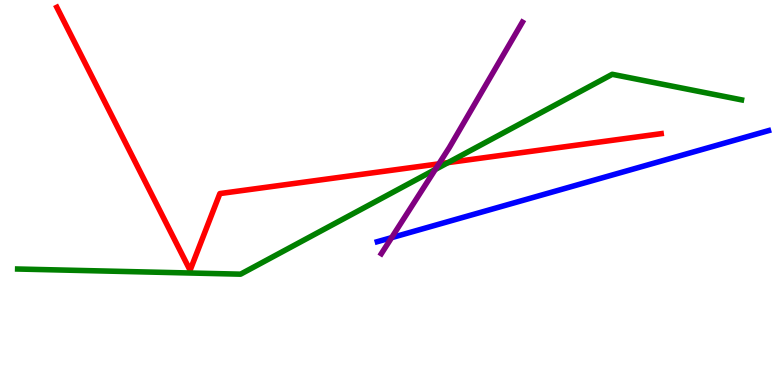[{'lines': ['blue', 'red'], 'intersections': []}, {'lines': ['green', 'red'], 'intersections': [{'x': 5.78, 'y': 5.78}]}, {'lines': ['purple', 'red'], 'intersections': [{'x': 5.66, 'y': 5.74}]}, {'lines': ['blue', 'green'], 'intersections': []}, {'lines': ['blue', 'purple'], 'intersections': [{'x': 5.05, 'y': 3.83}]}, {'lines': ['green', 'purple'], 'intersections': [{'x': 5.62, 'y': 5.6}]}]